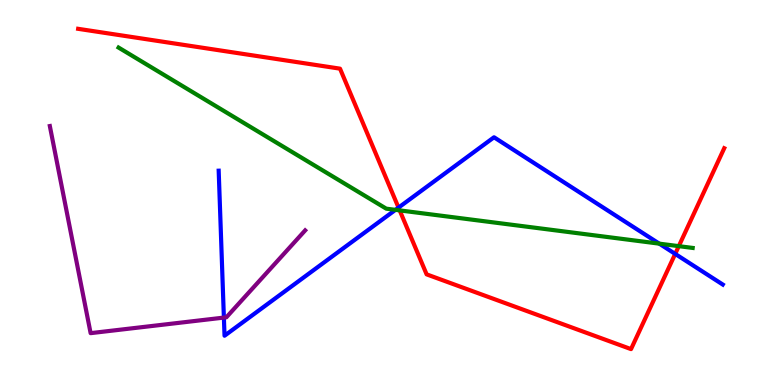[{'lines': ['blue', 'red'], 'intersections': [{'x': 5.14, 'y': 4.61}, {'x': 8.71, 'y': 3.4}]}, {'lines': ['green', 'red'], 'intersections': [{'x': 5.16, 'y': 4.54}, {'x': 8.76, 'y': 3.61}]}, {'lines': ['purple', 'red'], 'intersections': []}, {'lines': ['blue', 'green'], 'intersections': [{'x': 5.1, 'y': 4.55}, {'x': 8.51, 'y': 3.67}]}, {'lines': ['blue', 'purple'], 'intersections': [{'x': 2.89, 'y': 1.75}]}, {'lines': ['green', 'purple'], 'intersections': []}]